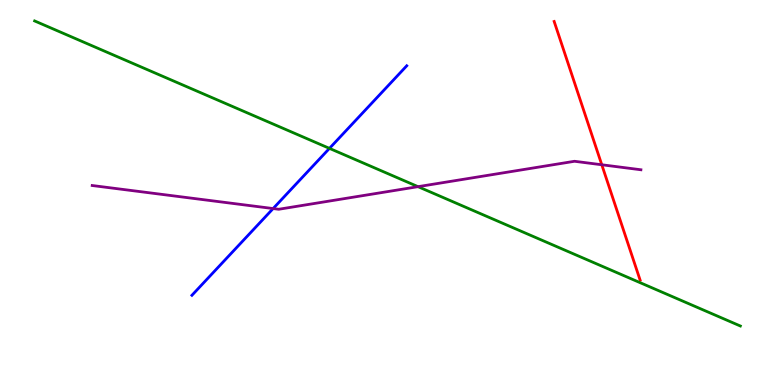[{'lines': ['blue', 'red'], 'intersections': []}, {'lines': ['green', 'red'], 'intersections': []}, {'lines': ['purple', 'red'], 'intersections': [{'x': 7.76, 'y': 5.72}]}, {'lines': ['blue', 'green'], 'intersections': [{'x': 4.25, 'y': 6.15}]}, {'lines': ['blue', 'purple'], 'intersections': [{'x': 3.52, 'y': 4.58}]}, {'lines': ['green', 'purple'], 'intersections': [{'x': 5.39, 'y': 5.15}]}]